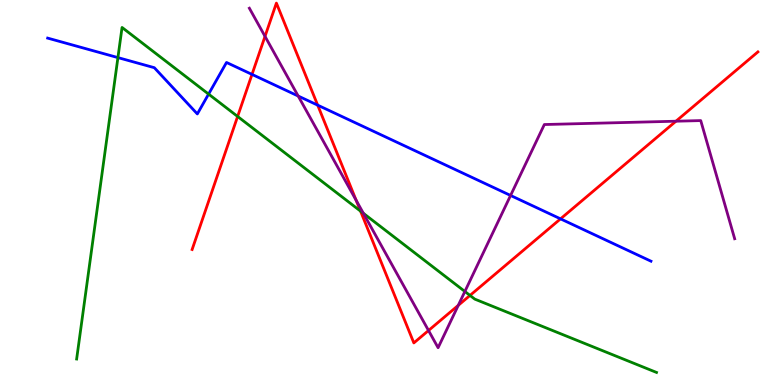[{'lines': ['blue', 'red'], 'intersections': [{'x': 3.25, 'y': 8.07}, {'x': 4.1, 'y': 7.27}, {'x': 7.23, 'y': 4.32}]}, {'lines': ['green', 'red'], 'intersections': [{'x': 3.07, 'y': 6.97}, {'x': 4.65, 'y': 4.52}, {'x': 6.06, 'y': 2.33}]}, {'lines': ['purple', 'red'], 'intersections': [{'x': 3.42, 'y': 9.06}, {'x': 4.6, 'y': 4.79}, {'x': 5.53, 'y': 1.42}, {'x': 5.91, 'y': 2.07}, {'x': 8.72, 'y': 6.85}]}, {'lines': ['blue', 'green'], 'intersections': [{'x': 1.52, 'y': 8.5}, {'x': 2.69, 'y': 7.56}]}, {'lines': ['blue', 'purple'], 'intersections': [{'x': 3.85, 'y': 7.51}, {'x': 6.59, 'y': 4.92}]}, {'lines': ['green', 'purple'], 'intersections': [{'x': 4.69, 'y': 4.46}, {'x': 6.0, 'y': 2.43}]}]